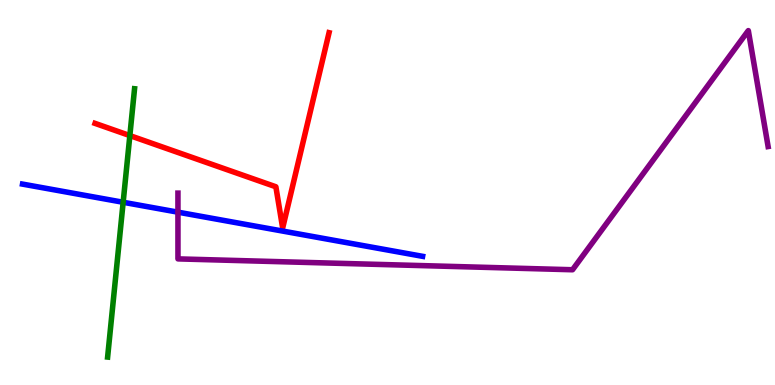[{'lines': ['blue', 'red'], 'intersections': []}, {'lines': ['green', 'red'], 'intersections': [{'x': 1.68, 'y': 6.48}]}, {'lines': ['purple', 'red'], 'intersections': []}, {'lines': ['blue', 'green'], 'intersections': [{'x': 1.59, 'y': 4.75}]}, {'lines': ['blue', 'purple'], 'intersections': [{'x': 2.3, 'y': 4.49}]}, {'lines': ['green', 'purple'], 'intersections': []}]